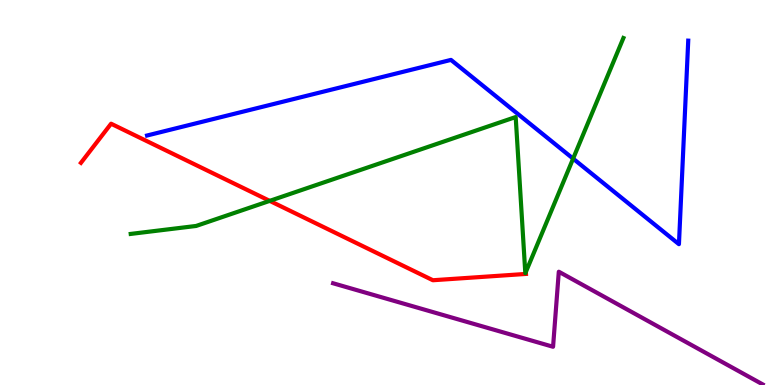[{'lines': ['blue', 'red'], 'intersections': []}, {'lines': ['green', 'red'], 'intersections': [{'x': 3.48, 'y': 4.78}]}, {'lines': ['purple', 'red'], 'intersections': []}, {'lines': ['blue', 'green'], 'intersections': [{'x': 7.4, 'y': 5.88}]}, {'lines': ['blue', 'purple'], 'intersections': []}, {'lines': ['green', 'purple'], 'intersections': []}]